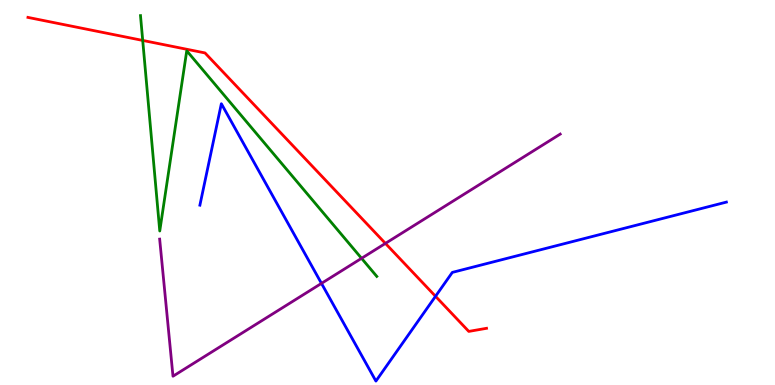[{'lines': ['blue', 'red'], 'intersections': [{'x': 5.62, 'y': 2.3}]}, {'lines': ['green', 'red'], 'intersections': [{'x': 1.84, 'y': 8.95}]}, {'lines': ['purple', 'red'], 'intersections': [{'x': 4.97, 'y': 3.68}]}, {'lines': ['blue', 'green'], 'intersections': []}, {'lines': ['blue', 'purple'], 'intersections': [{'x': 4.15, 'y': 2.64}]}, {'lines': ['green', 'purple'], 'intersections': [{'x': 4.67, 'y': 3.29}]}]